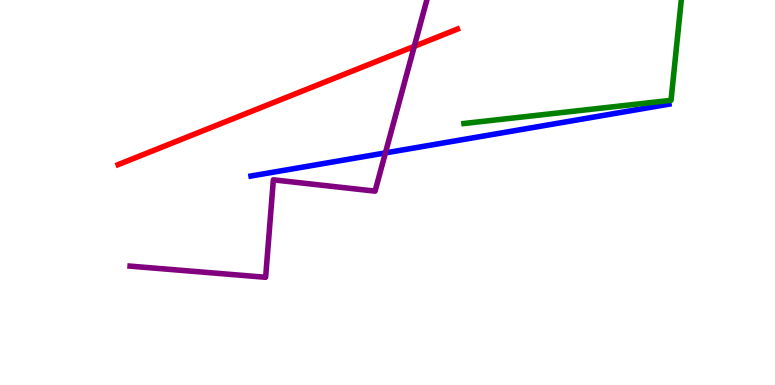[{'lines': ['blue', 'red'], 'intersections': []}, {'lines': ['green', 'red'], 'intersections': []}, {'lines': ['purple', 'red'], 'intersections': [{'x': 5.35, 'y': 8.8}]}, {'lines': ['blue', 'green'], 'intersections': []}, {'lines': ['blue', 'purple'], 'intersections': [{'x': 4.97, 'y': 6.03}]}, {'lines': ['green', 'purple'], 'intersections': []}]